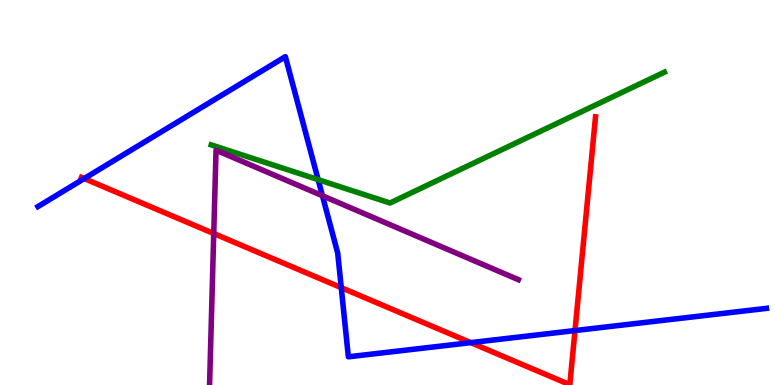[{'lines': ['blue', 'red'], 'intersections': [{'x': 1.09, 'y': 5.36}, {'x': 4.4, 'y': 2.53}, {'x': 6.07, 'y': 1.1}, {'x': 7.42, 'y': 1.41}]}, {'lines': ['green', 'red'], 'intersections': []}, {'lines': ['purple', 'red'], 'intersections': [{'x': 2.76, 'y': 3.93}]}, {'lines': ['blue', 'green'], 'intersections': [{'x': 4.1, 'y': 5.33}]}, {'lines': ['blue', 'purple'], 'intersections': [{'x': 4.16, 'y': 4.92}]}, {'lines': ['green', 'purple'], 'intersections': []}]